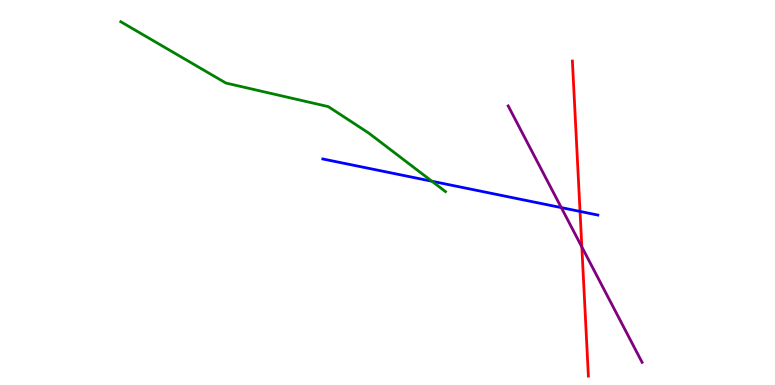[{'lines': ['blue', 'red'], 'intersections': [{'x': 7.48, 'y': 4.51}]}, {'lines': ['green', 'red'], 'intersections': []}, {'lines': ['purple', 'red'], 'intersections': [{'x': 7.51, 'y': 3.59}]}, {'lines': ['blue', 'green'], 'intersections': [{'x': 5.57, 'y': 5.29}]}, {'lines': ['blue', 'purple'], 'intersections': [{'x': 7.24, 'y': 4.61}]}, {'lines': ['green', 'purple'], 'intersections': []}]